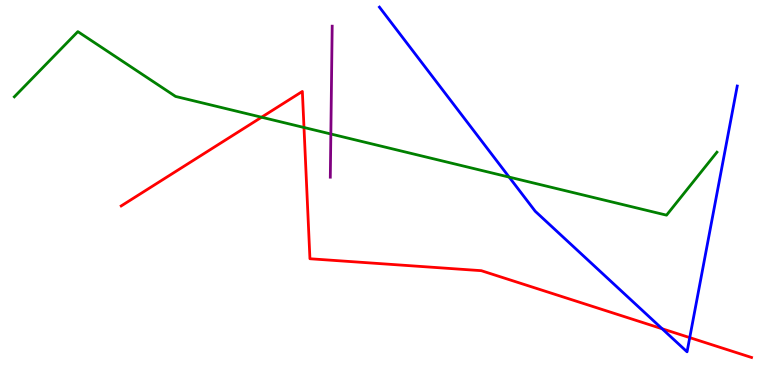[{'lines': ['blue', 'red'], 'intersections': [{'x': 8.54, 'y': 1.46}, {'x': 8.9, 'y': 1.23}]}, {'lines': ['green', 'red'], 'intersections': [{'x': 3.37, 'y': 6.96}, {'x': 3.92, 'y': 6.69}]}, {'lines': ['purple', 'red'], 'intersections': []}, {'lines': ['blue', 'green'], 'intersections': [{'x': 6.57, 'y': 5.4}]}, {'lines': ['blue', 'purple'], 'intersections': []}, {'lines': ['green', 'purple'], 'intersections': [{'x': 4.27, 'y': 6.52}]}]